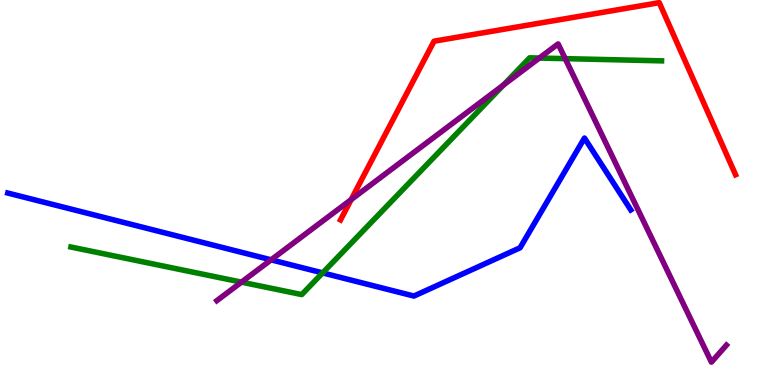[{'lines': ['blue', 'red'], 'intersections': []}, {'lines': ['green', 'red'], 'intersections': []}, {'lines': ['purple', 'red'], 'intersections': [{'x': 4.53, 'y': 4.82}]}, {'lines': ['blue', 'green'], 'intersections': [{'x': 4.16, 'y': 2.91}]}, {'lines': ['blue', 'purple'], 'intersections': [{'x': 3.5, 'y': 3.25}]}, {'lines': ['green', 'purple'], 'intersections': [{'x': 3.12, 'y': 2.67}, {'x': 6.5, 'y': 7.79}, {'x': 6.96, 'y': 8.49}, {'x': 7.29, 'y': 8.48}]}]